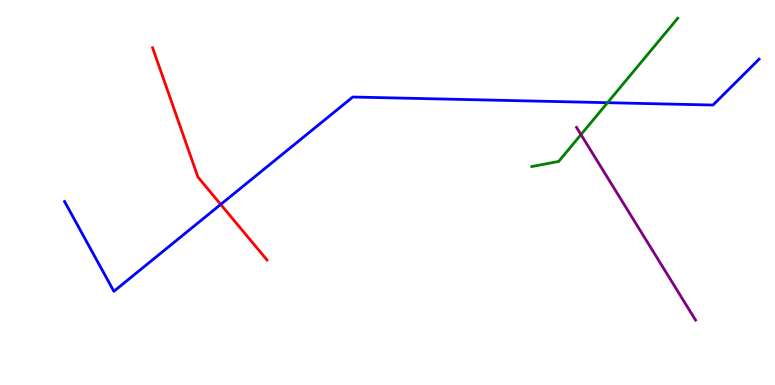[{'lines': ['blue', 'red'], 'intersections': [{'x': 2.85, 'y': 4.69}]}, {'lines': ['green', 'red'], 'intersections': []}, {'lines': ['purple', 'red'], 'intersections': []}, {'lines': ['blue', 'green'], 'intersections': [{'x': 7.84, 'y': 7.33}]}, {'lines': ['blue', 'purple'], 'intersections': []}, {'lines': ['green', 'purple'], 'intersections': [{'x': 7.5, 'y': 6.5}]}]